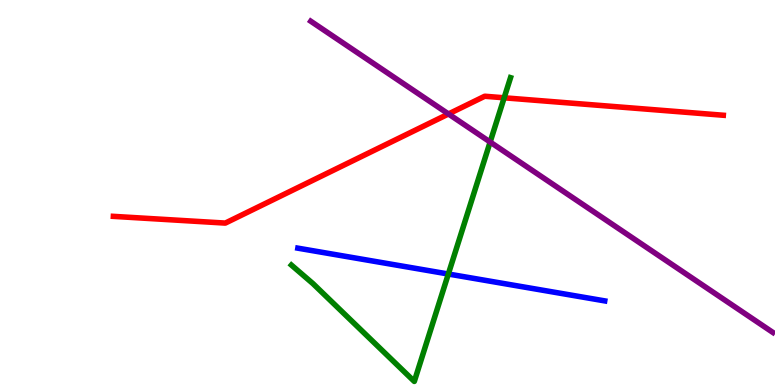[{'lines': ['blue', 'red'], 'intersections': []}, {'lines': ['green', 'red'], 'intersections': [{'x': 6.51, 'y': 7.46}]}, {'lines': ['purple', 'red'], 'intersections': [{'x': 5.79, 'y': 7.04}]}, {'lines': ['blue', 'green'], 'intersections': [{'x': 5.78, 'y': 2.88}]}, {'lines': ['blue', 'purple'], 'intersections': []}, {'lines': ['green', 'purple'], 'intersections': [{'x': 6.32, 'y': 6.31}]}]